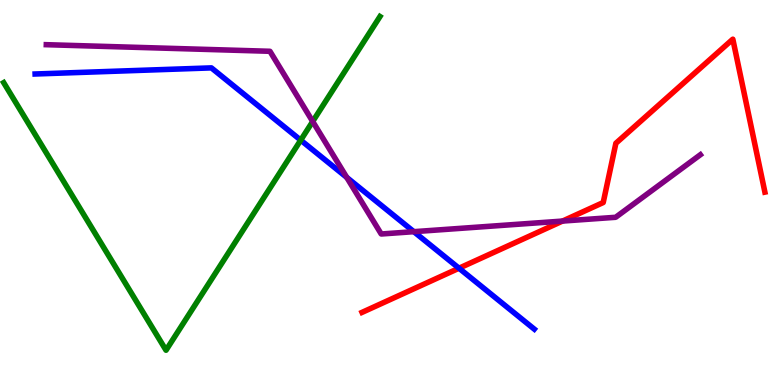[{'lines': ['blue', 'red'], 'intersections': [{'x': 5.92, 'y': 3.03}]}, {'lines': ['green', 'red'], 'intersections': []}, {'lines': ['purple', 'red'], 'intersections': [{'x': 7.26, 'y': 4.26}]}, {'lines': ['blue', 'green'], 'intersections': [{'x': 3.88, 'y': 6.36}]}, {'lines': ['blue', 'purple'], 'intersections': [{'x': 4.47, 'y': 5.39}, {'x': 5.34, 'y': 3.98}]}, {'lines': ['green', 'purple'], 'intersections': [{'x': 4.03, 'y': 6.84}]}]